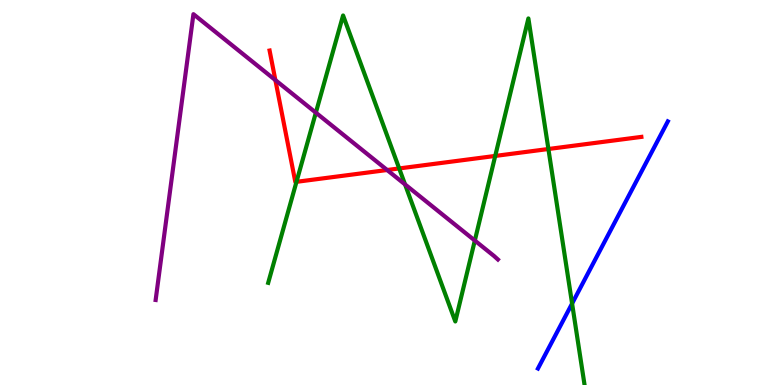[{'lines': ['blue', 'red'], 'intersections': []}, {'lines': ['green', 'red'], 'intersections': [{'x': 3.83, 'y': 5.28}, {'x': 5.15, 'y': 5.62}, {'x': 6.39, 'y': 5.95}, {'x': 7.08, 'y': 6.13}]}, {'lines': ['purple', 'red'], 'intersections': [{'x': 3.55, 'y': 7.92}, {'x': 5.0, 'y': 5.58}]}, {'lines': ['blue', 'green'], 'intersections': [{'x': 7.38, 'y': 2.12}]}, {'lines': ['blue', 'purple'], 'intersections': []}, {'lines': ['green', 'purple'], 'intersections': [{'x': 4.08, 'y': 7.07}, {'x': 5.23, 'y': 5.21}, {'x': 6.13, 'y': 3.75}]}]